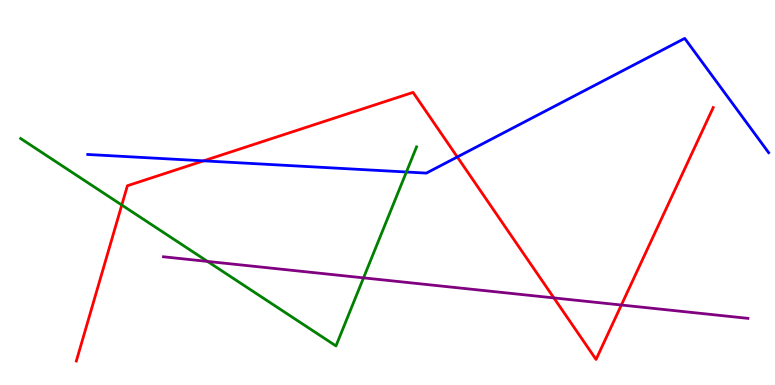[{'lines': ['blue', 'red'], 'intersections': [{'x': 2.63, 'y': 5.82}, {'x': 5.9, 'y': 5.92}]}, {'lines': ['green', 'red'], 'intersections': [{'x': 1.57, 'y': 4.67}]}, {'lines': ['purple', 'red'], 'intersections': [{'x': 7.15, 'y': 2.26}, {'x': 8.02, 'y': 2.08}]}, {'lines': ['blue', 'green'], 'intersections': [{'x': 5.24, 'y': 5.53}]}, {'lines': ['blue', 'purple'], 'intersections': []}, {'lines': ['green', 'purple'], 'intersections': [{'x': 2.68, 'y': 3.21}, {'x': 4.69, 'y': 2.78}]}]